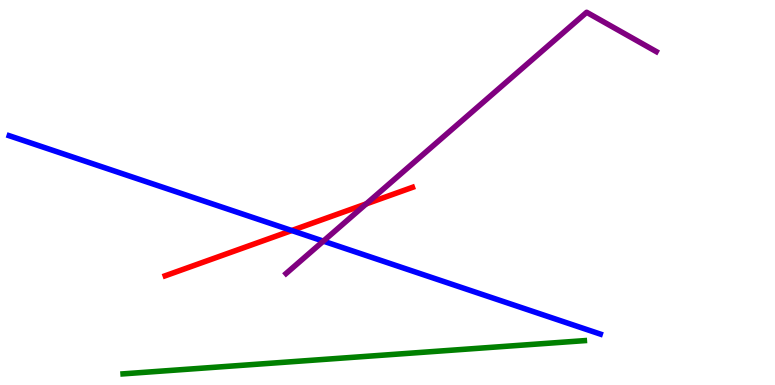[{'lines': ['blue', 'red'], 'intersections': [{'x': 3.76, 'y': 4.01}]}, {'lines': ['green', 'red'], 'intersections': []}, {'lines': ['purple', 'red'], 'intersections': [{'x': 4.73, 'y': 4.7}]}, {'lines': ['blue', 'green'], 'intersections': []}, {'lines': ['blue', 'purple'], 'intersections': [{'x': 4.17, 'y': 3.74}]}, {'lines': ['green', 'purple'], 'intersections': []}]